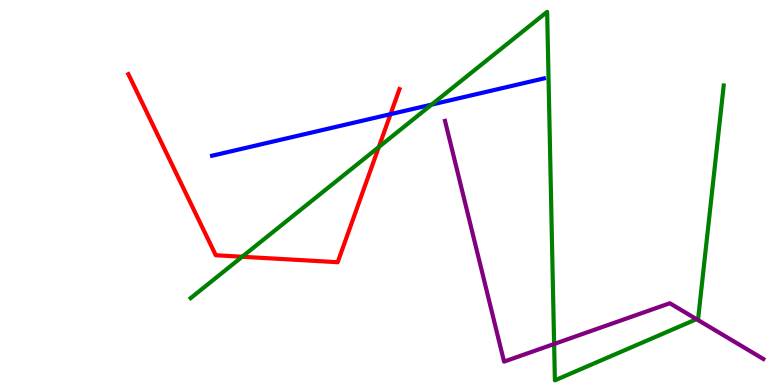[{'lines': ['blue', 'red'], 'intersections': [{'x': 5.04, 'y': 7.03}]}, {'lines': ['green', 'red'], 'intersections': [{'x': 3.12, 'y': 3.33}, {'x': 4.89, 'y': 6.18}]}, {'lines': ['purple', 'red'], 'intersections': []}, {'lines': ['blue', 'green'], 'intersections': [{'x': 5.57, 'y': 7.28}]}, {'lines': ['blue', 'purple'], 'intersections': []}, {'lines': ['green', 'purple'], 'intersections': [{'x': 7.15, 'y': 1.07}, {'x': 8.99, 'y': 1.71}]}]